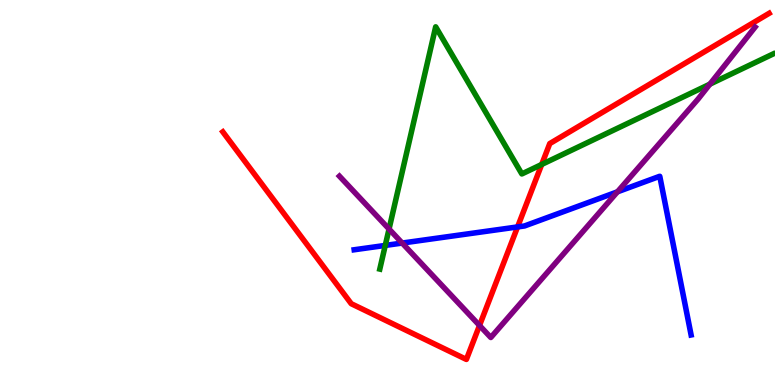[{'lines': ['blue', 'red'], 'intersections': [{'x': 6.68, 'y': 4.11}]}, {'lines': ['green', 'red'], 'intersections': [{'x': 6.99, 'y': 5.73}]}, {'lines': ['purple', 'red'], 'intersections': [{'x': 6.19, 'y': 1.55}]}, {'lines': ['blue', 'green'], 'intersections': [{'x': 4.97, 'y': 3.63}]}, {'lines': ['blue', 'purple'], 'intersections': [{'x': 5.19, 'y': 3.69}, {'x': 7.97, 'y': 5.02}]}, {'lines': ['green', 'purple'], 'intersections': [{'x': 5.02, 'y': 4.05}, {'x': 9.16, 'y': 7.81}]}]